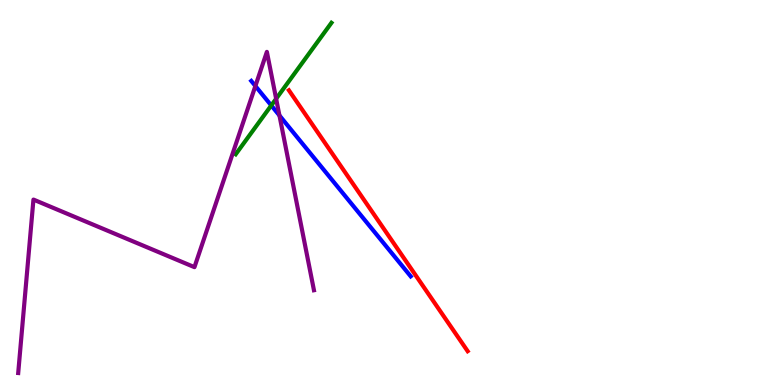[{'lines': ['blue', 'red'], 'intersections': []}, {'lines': ['green', 'red'], 'intersections': []}, {'lines': ['purple', 'red'], 'intersections': []}, {'lines': ['blue', 'green'], 'intersections': [{'x': 3.5, 'y': 7.26}]}, {'lines': ['blue', 'purple'], 'intersections': [{'x': 3.3, 'y': 7.77}, {'x': 3.61, 'y': 7.0}]}, {'lines': ['green', 'purple'], 'intersections': [{'x': 3.56, 'y': 7.44}]}]